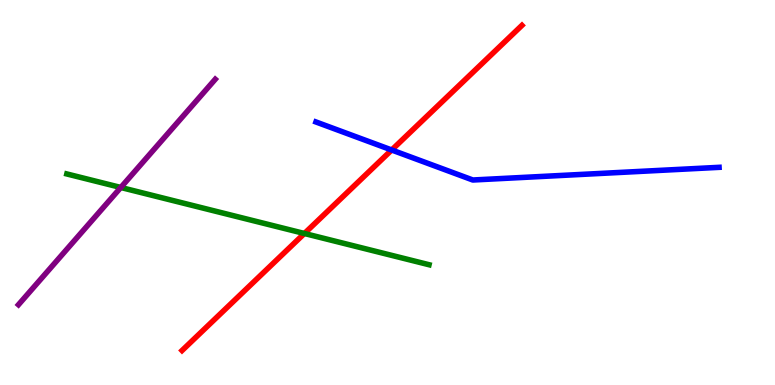[{'lines': ['blue', 'red'], 'intersections': [{'x': 5.05, 'y': 6.1}]}, {'lines': ['green', 'red'], 'intersections': [{'x': 3.93, 'y': 3.94}]}, {'lines': ['purple', 'red'], 'intersections': []}, {'lines': ['blue', 'green'], 'intersections': []}, {'lines': ['blue', 'purple'], 'intersections': []}, {'lines': ['green', 'purple'], 'intersections': [{'x': 1.56, 'y': 5.13}]}]